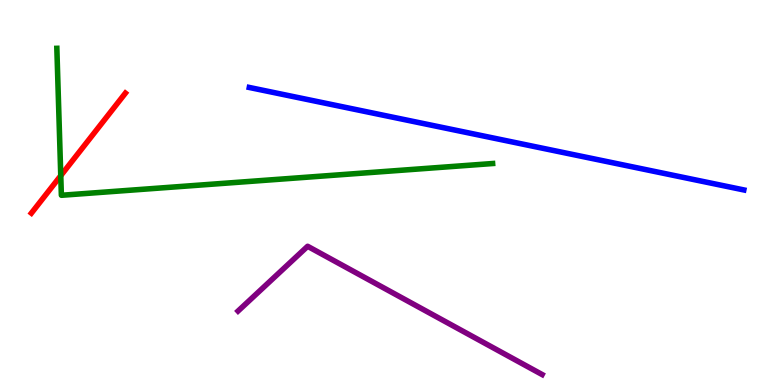[{'lines': ['blue', 'red'], 'intersections': []}, {'lines': ['green', 'red'], 'intersections': [{'x': 0.784, 'y': 5.44}]}, {'lines': ['purple', 'red'], 'intersections': []}, {'lines': ['blue', 'green'], 'intersections': []}, {'lines': ['blue', 'purple'], 'intersections': []}, {'lines': ['green', 'purple'], 'intersections': []}]